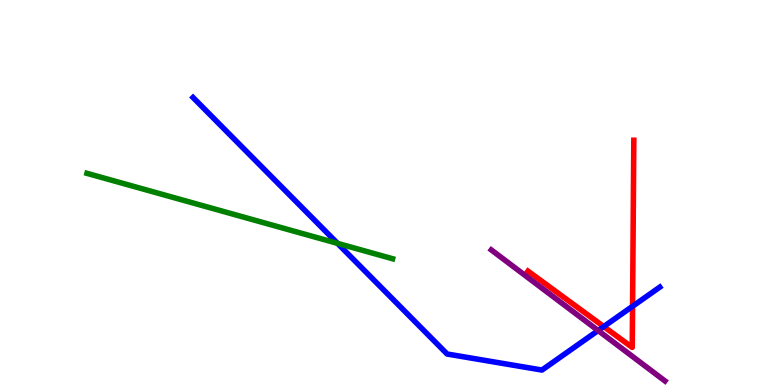[{'lines': ['blue', 'red'], 'intersections': [{'x': 7.79, 'y': 1.52}, {'x': 8.16, 'y': 2.04}]}, {'lines': ['green', 'red'], 'intersections': []}, {'lines': ['purple', 'red'], 'intersections': []}, {'lines': ['blue', 'green'], 'intersections': [{'x': 4.35, 'y': 3.68}]}, {'lines': ['blue', 'purple'], 'intersections': [{'x': 7.72, 'y': 1.41}]}, {'lines': ['green', 'purple'], 'intersections': []}]